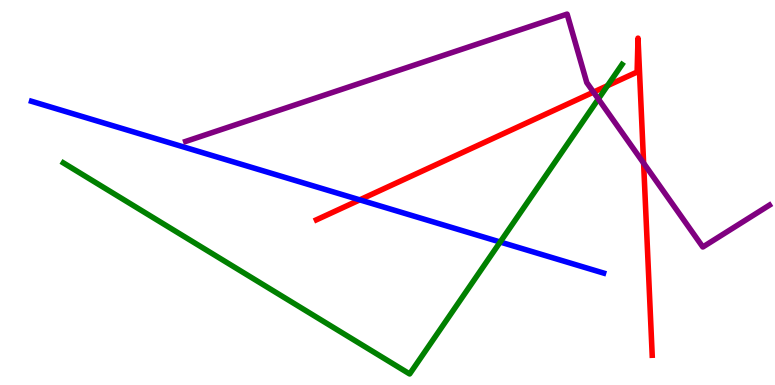[{'lines': ['blue', 'red'], 'intersections': [{'x': 4.64, 'y': 4.81}]}, {'lines': ['green', 'red'], 'intersections': [{'x': 7.84, 'y': 7.77}]}, {'lines': ['purple', 'red'], 'intersections': [{'x': 7.66, 'y': 7.61}, {'x': 8.3, 'y': 5.76}]}, {'lines': ['blue', 'green'], 'intersections': [{'x': 6.45, 'y': 3.71}]}, {'lines': ['blue', 'purple'], 'intersections': []}, {'lines': ['green', 'purple'], 'intersections': [{'x': 7.72, 'y': 7.43}]}]